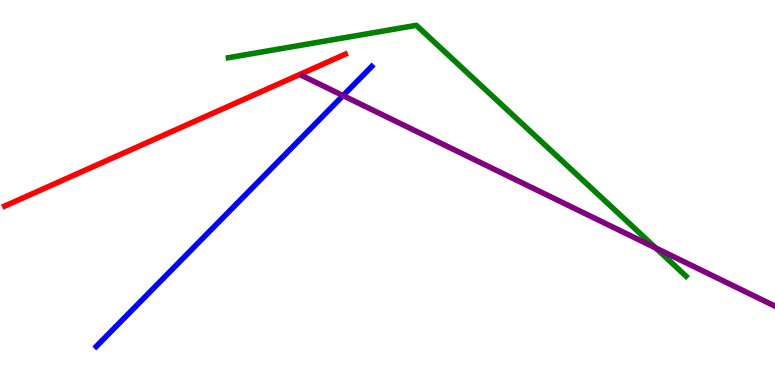[{'lines': ['blue', 'red'], 'intersections': []}, {'lines': ['green', 'red'], 'intersections': []}, {'lines': ['purple', 'red'], 'intersections': []}, {'lines': ['blue', 'green'], 'intersections': []}, {'lines': ['blue', 'purple'], 'intersections': [{'x': 4.43, 'y': 7.52}]}, {'lines': ['green', 'purple'], 'intersections': [{'x': 8.46, 'y': 3.56}]}]